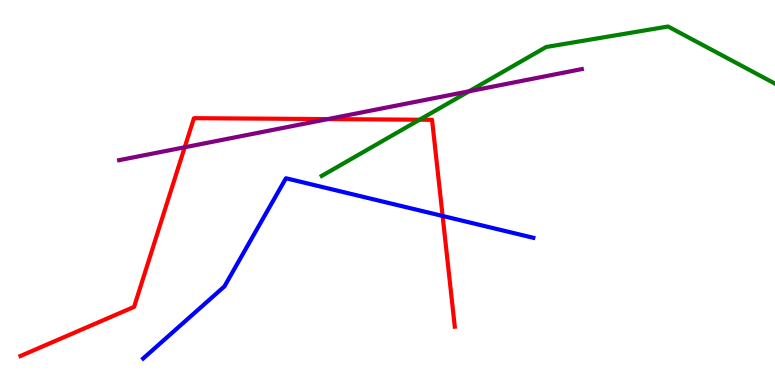[{'lines': ['blue', 'red'], 'intersections': [{'x': 5.71, 'y': 4.39}]}, {'lines': ['green', 'red'], 'intersections': [{'x': 5.41, 'y': 6.89}]}, {'lines': ['purple', 'red'], 'intersections': [{'x': 2.38, 'y': 6.17}, {'x': 4.23, 'y': 6.91}]}, {'lines': ['blue', 'green'], 'intersections': []}, {'lines': ['blue', 'purple'], 'intersections': []}, {'lines': ['green', 'purple'], 'intersections': [{'x': 6.05, 'y': 7.63}]}]